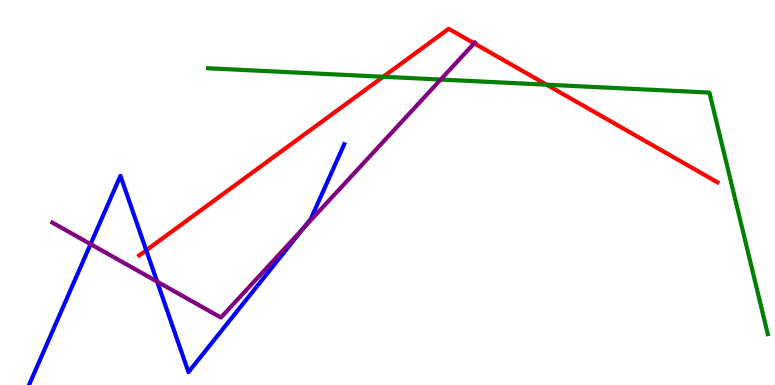[{'lines': ['blue', 'red'], 'intersections': [{'x': 1.89, 'y': 3.5}]}, {'lines': ['green', 'red'], 'intersections': [{'x': 4.94, 'y': 8.01}, {'x': 7.05, 'y': 7.8}]}, {'lines': ['purple', 'red'], 'intersections': [{'x': 6.12, 'y': 8.87}]}, {'lines': ['blue', 'green'], 'intersections': []}, {'lines': ['blue', 'purple'], 'intersections': [{'x': 1.17, 'y': 3.66}, {'x': 2.03, 'y': 2.69}, {'x': 3.91, 'y': 4.06}]}, {'lines': ['green', 'purple'], 'intersections': [{'x': 5.69, 'y': 7.93}]}]